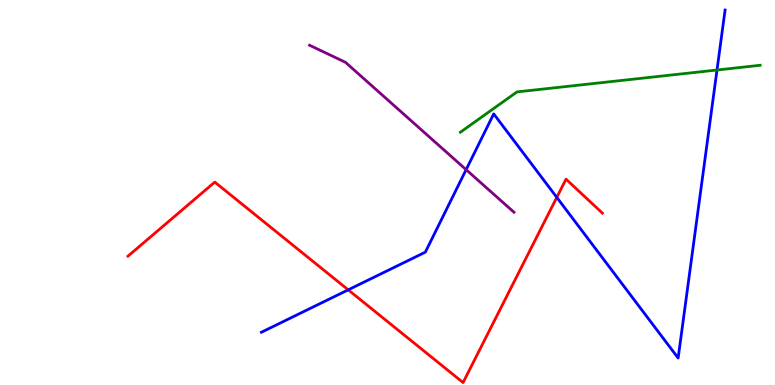[{'lines': ['blue', 'red'], 'intersections': [{'x': 4.49, 'y': 2.47}, {'x': 7.18, 'y': 4.87}]}, {'lines': ['green', 'red'], 'intersections': []}, {'lines': ['purple', 'red'], 'intersections': []}, {'lines': ['blue', 'green'], 'intersections': [{'x': 9.25, 'y': 8.18}]}, {'lines': ['blue', 'purple'], 'intersections': [{'x': 6.01, 'y': 5.59}]}, {'lines': ['green', 'purple'], 'intersections': []}]